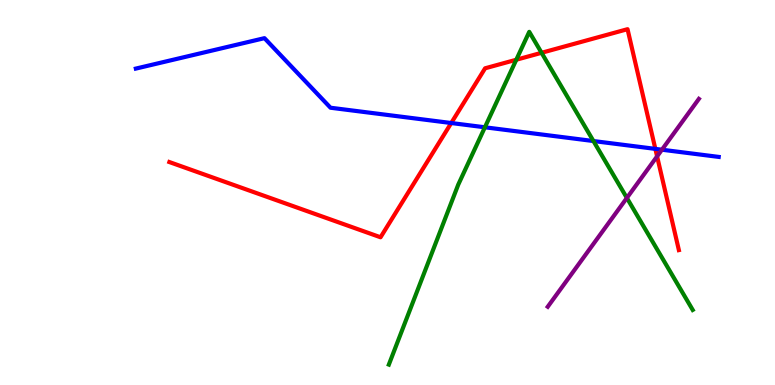[{'lines': ['blue', 'red'], 'intersections': [{'x': 5.82, 'y': 6.8}, {'x': 8.46, 'y': 6.13}]}, {'lines': ['green', 'red'], 'intersections': [{'x': 6.66, 'y': 8.45}, {'x': 6.99, 'y': 8.63}]}, {'lines': ['purple', 'red'], 'intersections': [{'x': 8.48, 'y': 5.94}]}, {'lines': ['blue', 'green'], 'intersections': [{'x': 6.26, 'y': 6.69}, {'x': 7.66, 'y': 6.34}]}, {'lines': ['blue', 'purple'], 'intersections': [{'x': 8.54, 'y': 6.11}]}, {'lines': ['green', 'purple'], 'intersections': [{'x': 8.09, 'y': 4.86}]}]